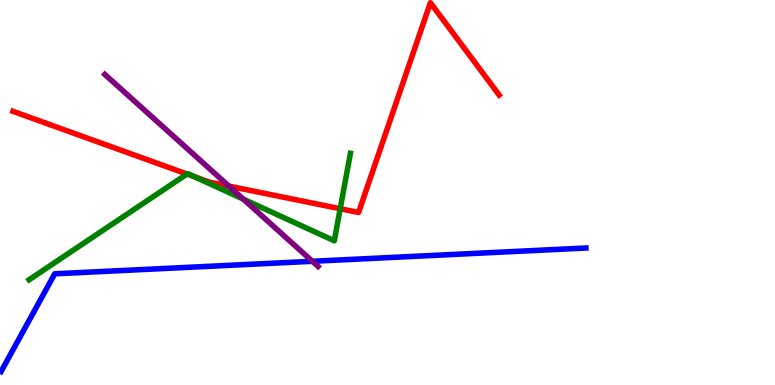[{'lines': ['blue', 'red'], 'intersections': []}, {'lines': ['green', 'red'], 'intersections': [{'x': 2.41, 'y': 5.48}, {'x': 2.51, 'y': 5.41}, {'x': 4.39, 'y': 4.58}]}, {'lines': ['purple', 'red'], 'intersections': [{'x': 2.95, 'y': 5.17}]}, {'lines': ['blue', 'green'], 'intersections': []}, {'lines': ['blue', 'purple'], 'intersections': [{'x': 4.03, 'y': 3.21}]}, {'lines': ['green', 'purple'], 'intersections': [{'x': 3.14, 'y': 4.83}]}]